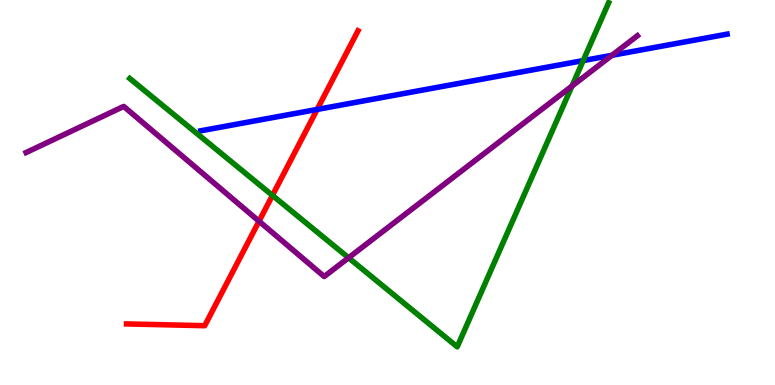[{'lines': ['blue', 'red'], 'intersections': [{'x': 4.09, 'y': 7.16}]}, {'lines': ['green', 'red'], 'intersections': [{'x': 3.52, 'y': 4.92}]}, {'lines': ['purple', 'red'], 'intersections': [{'x': 3.34, 'y': 4.25}]}, {'lines': ['blue', 'green'], 'intersections': [{'x': 7.53, 'y': 8.43}]}, {'lines': ['blue', 'purple'], 'intersections': [{'x': 7.9, 'y': 8.56}]}, {'lines': ['green', 'purple'], 'intersections': [{'x': 4.5, 'y': 3.3}, {'x': 7.38, 'y': 7.77}]}]